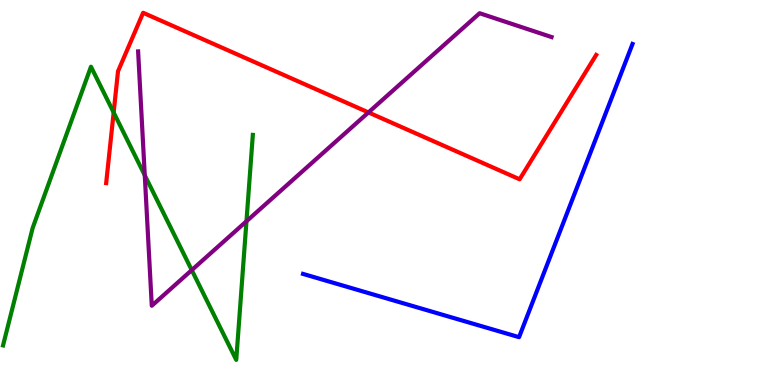[{'lines': ['blue', 'red'], 'intersections': []}, {'lines': ['green', 'red'], 'intersections': [{'x': 1.47, 'y': 7.08}]}, {'lines': ['purple', 'red'], 'intersections': [{'x': 4.75, 'y': 7.08}]}, {'lines': ['blue', 'green'], 'intersections': []}, {'lines': ['blue', 'purple'], 'intersections': []}, {'lines': ['green', 'purple'], 'intersections': [{'x': 1.87, 'y': 5.45}, {'x': 2.47, 'y': 2.98}, {'x': 3.18, 'y': 4.25}]}]